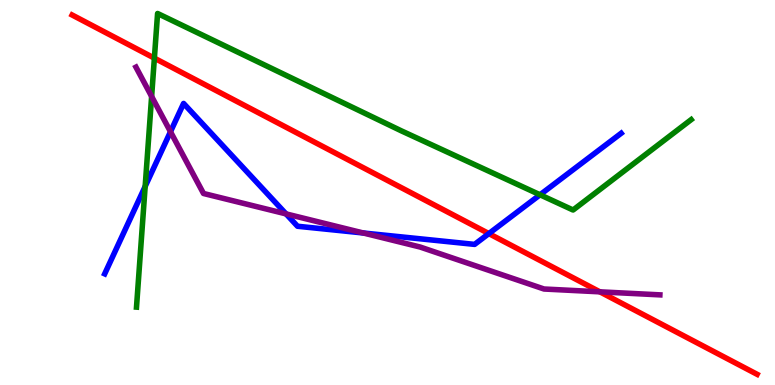[{'lines': ['blue', 'red'], 'intersections': [{'x': 6.31, 'y': 3.93}]}, {'lines': ['green', 'red'], 'intersections': [{'x': 1.99, 'y': 8.49}]}, {'lines': ['purple', 'red'], 'intersections': [{'x': 7.74, 'y': 2.42}]}, {'lines': ['blue', 'green'], 'intersections': [{'x': 1.87, 'y': 5.16}, {'x': 6.97, 'y': 4.94}]}, {'lines': ['blue', 'purple'], 'intersections': [{'x': 2.2, 'y': 6.58}, {'x': 3.69, 'y': 4.44}, {'x': 4.69, 'y': 3.95}]}, {'lines': ['green', 'purple'], 'intersections': [{'x': 1.96, 'y': 7.49}]}]